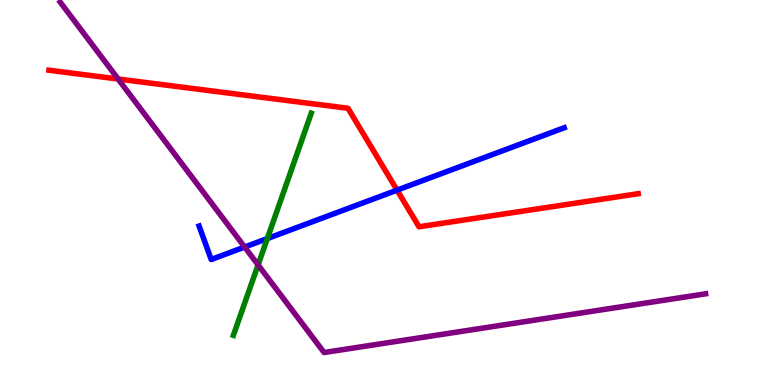[{'lines': ['blue', 'red'], 'intersections': [{'x': 5.12, 'y': 5.06}]}, {'lines': ['green', 'red'], 'intersections': []}, {'lines': ['purple', 'red'], 'intersections': [{'x': 1.52, 'y': 7.95}]}, {'lines': ['blue', 'green'], 'intersections': [{'x': 3.45, 'y': 3.8}]}, {'lines': ['blue', 'purple'], 'intersections': [{'x': 3.16, 'y': 3.58}]}, {'lines': ['green', 'purple'], 'intersections': [{'x': 3.33, 'y': 3.12}]}]